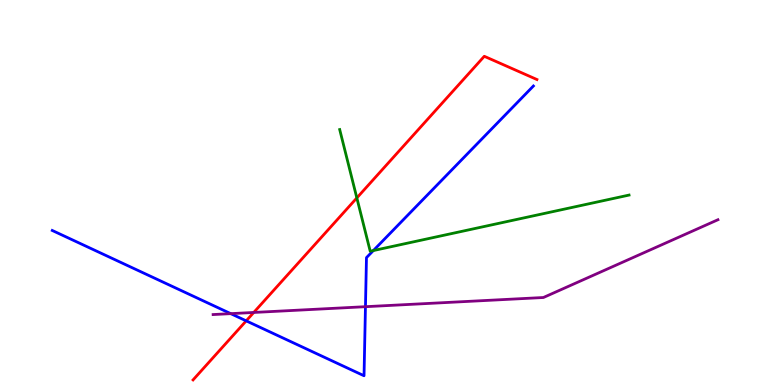[{'lines': ['blue', 'red'], 'intersections': [{'x': 3.18, 'y': 1.67}]}, {'lines': ['green', 'red'], 'intersections': [{'x': 4.6, 'y': 4.86}]}, {'lines': ['purple', 'red'], 'intersections': [{'x': 3.27, 'y': 1.88}]}, {'lines': ['blue', 'green'], 'intersections': [{'x': 4.82, 'y': 3.49}]}, {'lines': ['blue', 'purple'], 'intersections': [{'x': 2.98, 'y': 1.85}, {'x': 4.72, 'y': 2.03}]}, {'lines': ['green', 'purple'], 'intersections': []}]